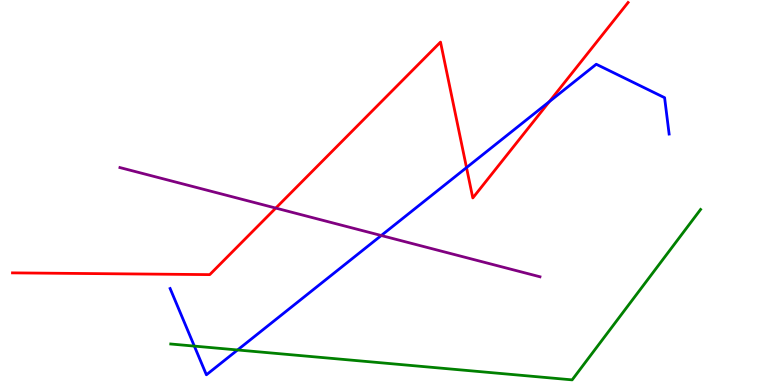[{'lines': ['blue', 'red'], 'intersections': [{'x': 6.02, 'y': 5.65}, {'x': 7.09, 'y': 7.36}]}, {'lines': ['green', 'red'], 'intersections': []}, {'lines': ['purple', 'red'], 'intersections': [{'x': 3.56, 'y': 4.6}]}, {'lines': ['blue', 'green'], 'intersections': [{'x': 2.51, 'y': 1.01}, {'x': 3.07, 'y': 0.91}]}, {'lines': ['blue', 'purple'], 'intersections': [{'x': 4.92, 'y': 3.88}]}, {'lines': ['green', 'purple'], 'intersections': []}]